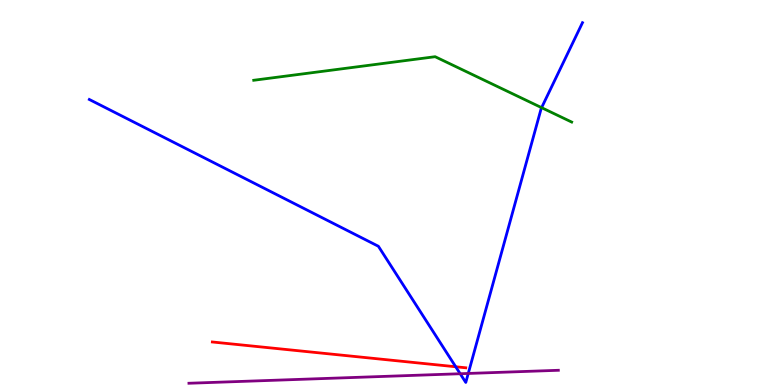[{'lines': ['blue', 'red'], 'intersections': [{'x': 5.88, 'y': 0.474}]}, {'lines': ['green', 'red'], 'intersections': []}, {'lines': ['purple', 'red'], 'intersections': []}, {'lines': ['blue', 'green'], 'intersections': [{'x': 6.99, 'y': 7.2}]}, {'lines': ['blue', 'purple'], 'intersections': [{'x': 5.94, 'y': 0.293}, {'x': 6.04, 'y': 0.3}]}, {'lines': ['green', 'purple'], 'intersections': []}]